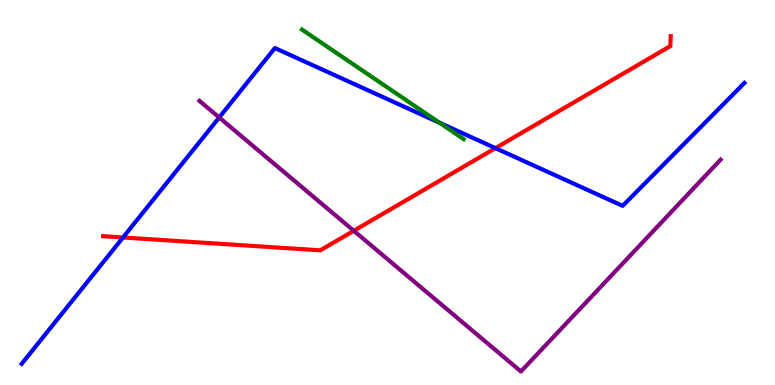[{'lines': ['blue', 'red'], 'intersections': [{'x': 1.59, 'y': 3.83}, {'x': 6.39, 'y': 6.15}]}, {'lines': ['green', 'red'], 'intersections': []}, {'lines': ['purple', 'red'], 'intersections': [{'x': 4.56, 'y': 4.01}]}, {'lines': ['blue', 'green'], 'intersections': [{'x': 5.67, 'y': 6.81}]}, {'lines': ['blue', 'purple'], 'intersections': [{'x': 2.83, 'y': 6.95}]}, {'lines': ['green', 'purple'], 'intersections': []}]